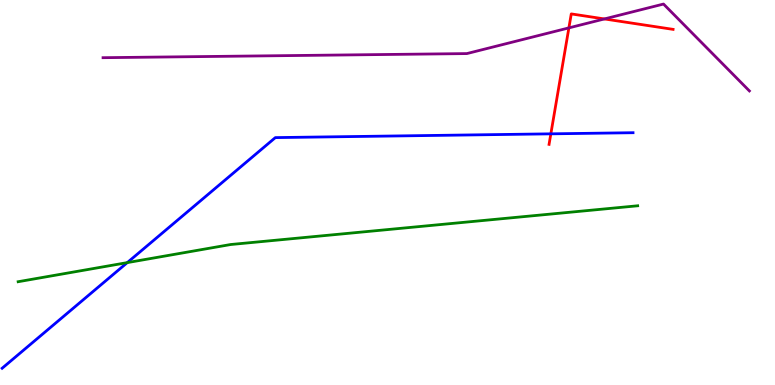[{'lines': ['blue', 'red'], 'intersections': [{'x': 7.11, 'y': 6.52}]}, {'lines': ['green', 'red'], 'intersections': []}, {'lines': ['purple', 'red'], 'intersections': [{'x': 7.34, 'y': 9.28}, {'x': 7.8, 'y': 9.51}]}, {'lines': ['blue', 'green'], 'intersections': [{'x': 1.64, 'y': 3.18}]}, {'lines': ['blue', 'purple'], 'intersections': []}, {'lines': ['green', 'purple'], 'intersections': []}]